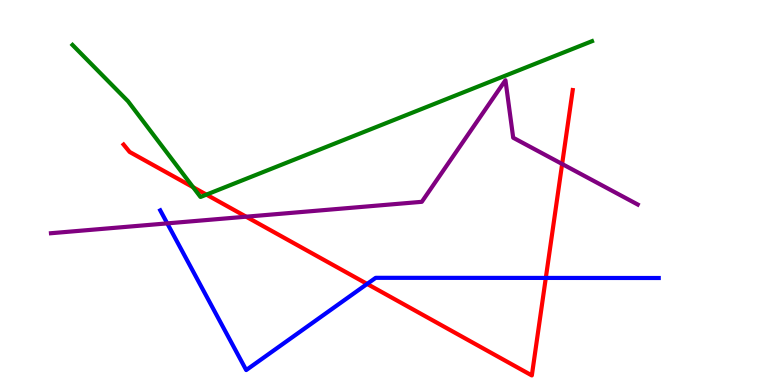[{'lines': ['blue', 'red'], 'intersections': [{'x': 4.74, 'y': 2.63}, {'x': 7.04, 'y': 2.78}]}, {'lines': ['green', 'red'], 'intersections': [{'x': 2.49, 'y': 5.14}, {'x': 2.66, 'y': 4.94}]}, {'lines': ['purple', 'red'], 'intersections': [{'x': 3.18, 'y': 4.37}, {'x': 7.25, 'y': 5.74}]}, {'lines': ['blue', 'green'], 'intersections': []}, {'lines': ['blue', 'purple'], 'intersections': [{'x': 2.16, 'y': 4.2}]}, {'lines': ['green', 'purple'], 'intersections': []}]